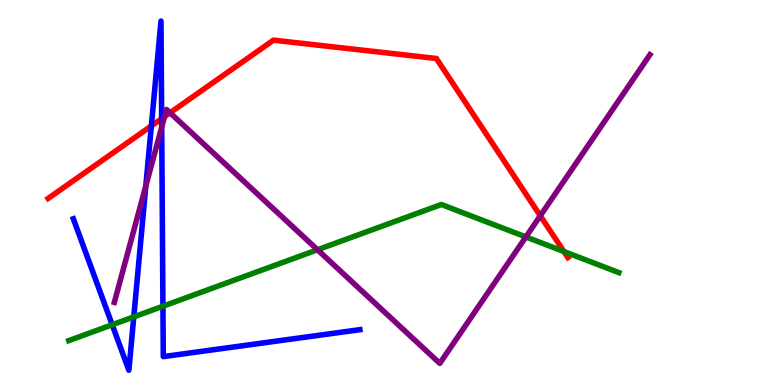[{'lines': ['blue', 'red'], 'intersections': [{'x': 1.95, 'y': 6.73}, {'x': 2.09, 'y': 6.92}]}, {'lines': ['green', 'red'], 'intersections': [{'x': 7.28, 'y': 3.47}]}, {'lines': ['purple', 'red'], 'intersections': [{'x': 2.12, 'y': 6.97}, {'x': 2.19, 'y': 7.07}, {'x': 6.97, 'y': 4.4}]}, {'lines': ['blue', 'green'], 'intersections': [{'x': 1.45, 'y': 1.56}, {'x': 1.73, 'y': 1.77}, {'x': 2.1, 'y': 2.05}]}, {'lines': ['blue', 'purple'], 'intersections': [{'x': 1.88, 'y': 5.17}, {'x': 2.09, 'y': 6.7}]}, {'lines': ['green', 'purple'], 'intersections': [{'x': 4.1, 'y': 3.51}, {'x': 6.79, 'y': 3.85}]}]